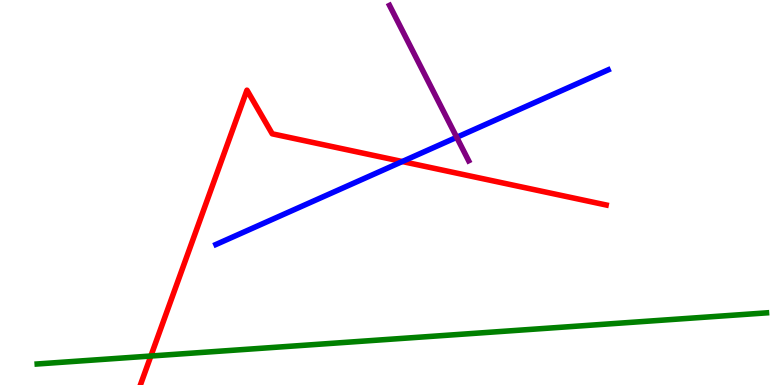[{'lines': ['blue', 'red'], 'intersections': [{'x': 5.19, 'y': 5.8}]}, {'lines': ['green', 'red'], 'intersections': [{'x': 1.95, 'y': 0.753}]}, {'lines': ['purple', 'red'], 'intersections': []}, {'lines': ['blue', 'green'], 'intersections': []}, {'lines': ['blue', 'purple'], 'intersections': [{'x': 5.89, 'y': 6.43}]}, {'lines': ['green', 'purple'], 'intersections': []}]